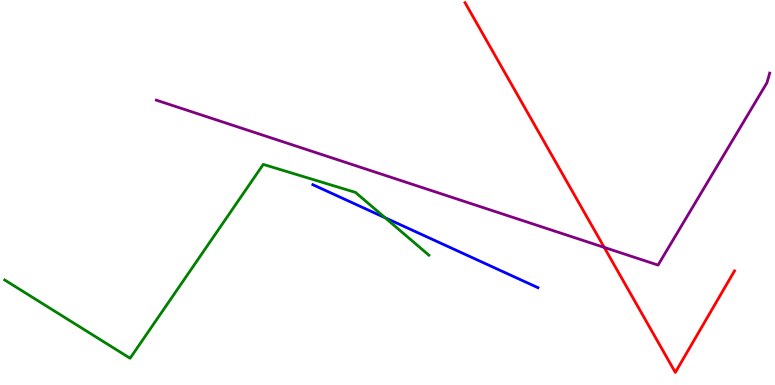[{'lines': ['blue', 'red'], 'intersections': []}, {'lines': ['green', 'red'], 'intersections': []}, {'lines': ['purple', 'red'], 'intersections': [{'x': 7.8, 'y': 3.57}]}, {'lines': ['blue', 'green'], 'intersections': [{'x': 4.97, 'y': 4.34}]}, {'lines': ['blue', 'purple'], 'intersections': []}, {'lines': ['green', 'purple'], 'intersections': []}]